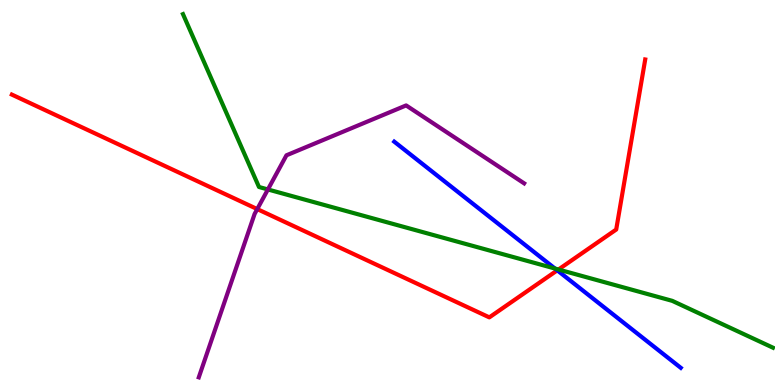[{'lines': ['blue', 'red'], 'intersections': [{'x': 7.19, 'y': 2.98}]}, {'lines': ['green', 'red'], 'intersections': [{'x': 7.21, 'y': 3.0}]}, {'lines': ['purple', 'red'], 'intersections': [{'x': 3.32, 'y': 4.57}]}, {'lines': ['blue', 'green'], 'intersections': [{'x': 7.16, 'y': 3.02}]}, {'lines': ['blue', 'purple'], 'intersections': []}, {'lines': ['green', 'purple'], 'intersections': [{'x': 3.46, 'y': 5.08}]}]